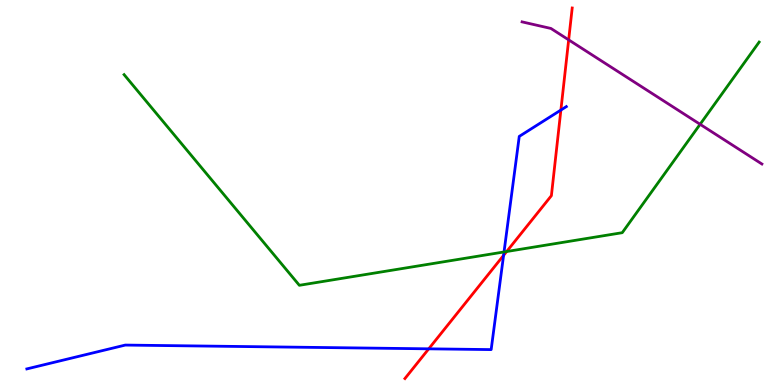[{'lines': ['blue', 'red'], 'intersections': [{'x': 5.53, 'y': 0.94}, {'x': 6.5, 'y': 3.37}, {'x': 7.24, 'y': 7.14}]}, {'lines': ['green', 'red'], 'intersections': [{'x': 6.54, 'y': 3.47}]}, {'lines': ['purple', 'red'], 'intersections': [{'x': 7.34, 'y': 8.96}]}, {'lines': ['blue', 'green'], 'intersections': [{'x': 6.5, 'y': 3.46}]}, {'lines': ['blue', 'purple'], 'intersections': []}, {'lines': ['green', 'purple'], 'intersections': [{'x': 9.03, 'y': 6.77}]}]